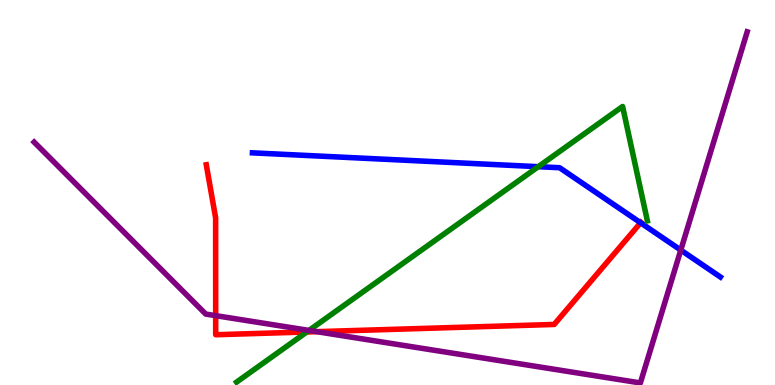[{'lines': ['blue', 'red'], 'intersections': [{'x': 8.27, 'y': 4.21}]}, {'lines': ['green', 'red'], 'intersections': [{'x': 3.96, 'y': 1.38}]}, {'lines': ['purple', 'red'], 'intersections': [{'x': 2.78, 'y': 1.8}, {'x': 4.09, 'y': 1.39}]}, {'lines': ['blue', 'green'], 'intersections': [{'x': 6.95, 'y': 5.67}]}, {'lines': ['blue', 'purple'], 'intersections': [{'x': 8.78, 'y': 3.5}]}, {'lines': ['green', 'purple'], 'intersections': [{'x': 3.99, 'y': 1.42}]}]